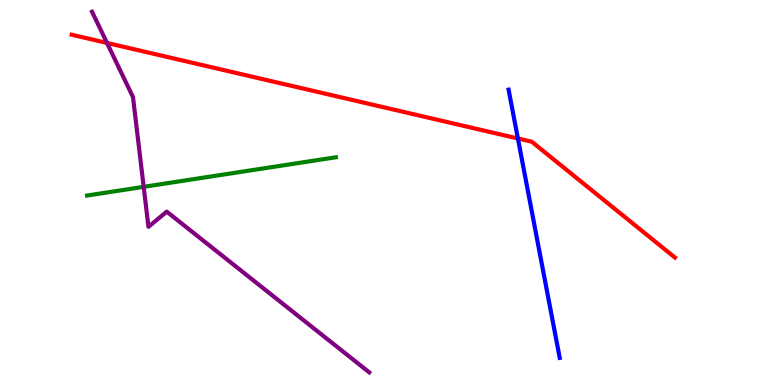[{'lines': ['blue', 'red'], 'intersections': [{'x': 6.68, 'y': 6.4}]}, {'lines': ['green', 'red'], 'intersections': []}, {'lines': ['purple', 'red'], 'intersections': [{'x': 1.38, 'y': 8.88}]}, {'lines': ['blue', 'green'], 'intersections': []}, {'lines': ['blue', 'purple'], 'intersections': []}, {'lines': ['green', 'purple'], 'intersections': [{'x': 1.85, 'y': 5.15}]}]